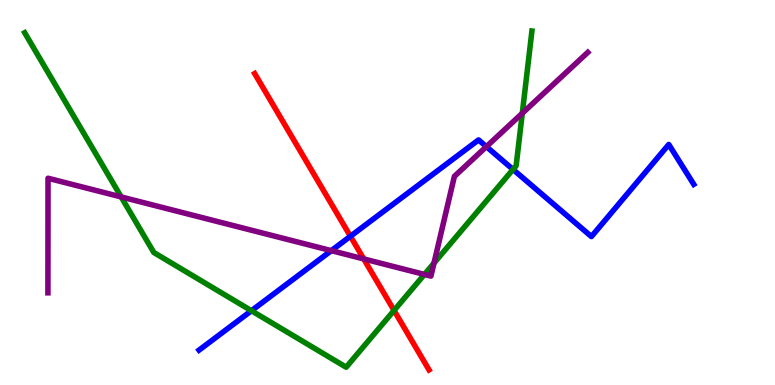[{'lines': ['blue', 'red'], 'intersections': [{'x': 4.52, 'y': 3.86}]}, {'lines': ['green', 'red'], 'intersections': [{'x': 5.08, 'y': 1.94}]}, {'lines': ['purple', 'red'], 'intersections': [{'x': 4.69, 'y': 3.27}]}, {'lines': ['blue', 'green'], 'intersections': [{'x': 3.24, 'y': 1.93}, {'x': 6.62, 'y': 5.6}]}, {'lines': ['blue', 'purple'], 'intersections': [{'x': 4.28, 'y': 3.49}, {'x': 6.28, 'y': 6.19}]}, {'lines': ['green', 'purple'], 'intersections': [{'x': 1.56, 'y': 4.88}, {'x': 5.48, 'y': 2.87}, {'x': 5.6, 'y': 3.17}, {'x': 6.74, 'y': 7.06}]}]